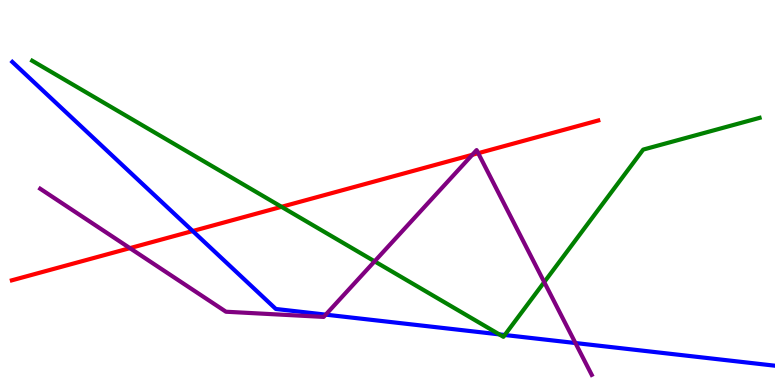[{'lines': ['blue', 'red'], 'intersections': [{'x': 2.49, 'y': 4.0}]}, {'lines': ['green', 'red'], 'intersections': [{'x': 3.63, 'y': 4.63}]}, {'lines': ['purple', 'red'], 'intersections': [{'x': 1.68, 'y': 3.55}, {'x': 6.09, 'y': 5.98}, {'x': 6.17, 'y': 6.02}]}, {'lines': ['blue', 'green'], 'intersections': [{'x': 6.44, 'y': 1.32}, {'x': 6.51, 'y': 1.3}]}, {'lines': ['blue', 'purple'], 'intersections': [{'x': 4.2, 'y': 1.83}, {'x': 7.42, 'y': 1.09}]}, {'lines': ['green', 'purple'], 'intersections': [{'x': 4.83, 'y': 3.21}, {'x': 7.02, 'y': 2.67}]}]